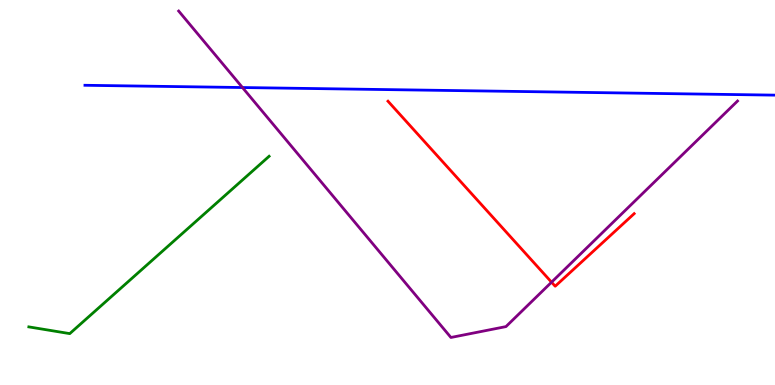[{'lines': ['blue', 'red'], 'intersections': []}, {'lines': ['green', 'red'], 'intersections': []}, {'lines': ['purple', 'red'], 'intersections': [{'x': 7.12, 'y': 2.67}]}, {'lines': ['blue', 'green'], 'intersections': []}, {'lines': ['blue', 'purple'], 'intersections': [{'x': 3.13, 'y': 7.73}]}, {'lines': ['green', 'purple'], 'intersections': []}]